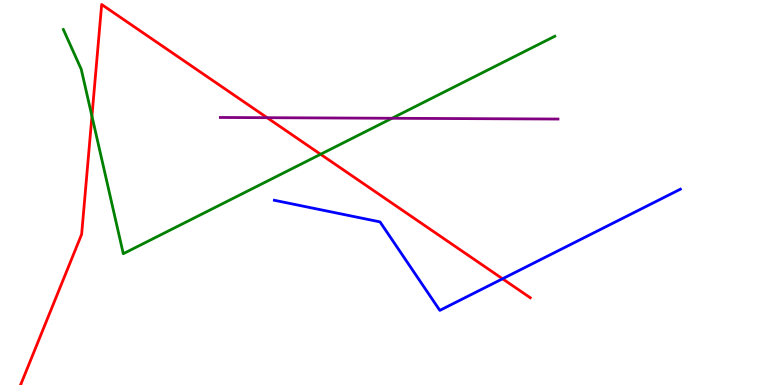[{'lines': ['blue', 'red'], 'intersections': [{'x': 6.48, 'y': 2.76}]}, {'lines': ['green', 'red'], 'intersections': [{'x': 1.19, 'y': 6.98}, {'x': 4.14, 'y': 5.99}]}, {'lines': ['purple', 'red'], 'intersections': [{'x': 3.45, 'y': 6.94}]}, {'lines': ['blue', 'green'], 'intersections': []}, {'lines': ['blue', 'purple'], 'intersections': []}, {'lines': ['green', 'purple'], 'intersections': [{'x': 5.06, 'y': 6.93}]}]